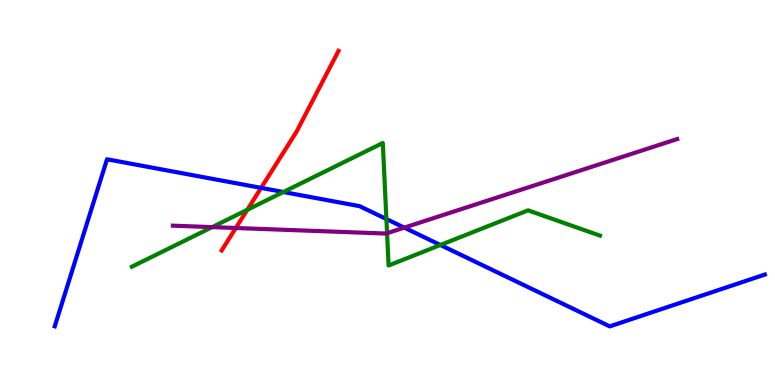[{'lines': ['blue', 'red'], 'intersections': [{'x': 3.37, 'y': 5.12}]}, {'lines': ['green', 'red'], 'intersections': [{'x': 3.19, 'y': 4.55}]}, {'lines': ['purple', 'red'], 'intersections': [{'x': 3.04, 'y': 4.08}]}, {'lines': ['blue', 'green'], 'intersections': [{'x': 3.66, 'y': 5.01}, {'x': 4.99, 'y': 4.31}, {'x': 5.68, 'y': 3.64}]}, {'lines': ['blue', 'purple'], 'intersections': [{'x': 5.22, 'y': 4.09}]}, {'lines': ['green', 'purple'], 'intersections': [{'x': 2.74, 'y': 4.1}, {'x': 4.99, 'y': 3.94}]}]